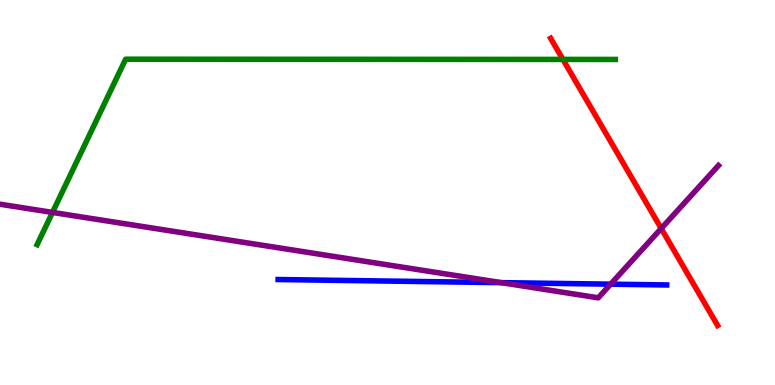[{'lines': ['blue', 'red'], 'intersections': []}, {'lines': ['green', 'red'], 'intersections': [{'x': 7.26, 'y': 8.46}]}, {'lines': ['purple', 'red'], 'intersections': [{'x': 8.53, 'y': 4.06}]}, {'lines': ['blue', 'green'], 'intersections': []}, {'lines': ['blue', 'purple'], 'intersections': [{'x': 6.47, 'y': 2.66}, {'x': 7.88, 'y': 2.62}]}, {'lines': ['green', 'purple'], 'intersections': [{'x': 0.677, 'y': 4.48}]}]